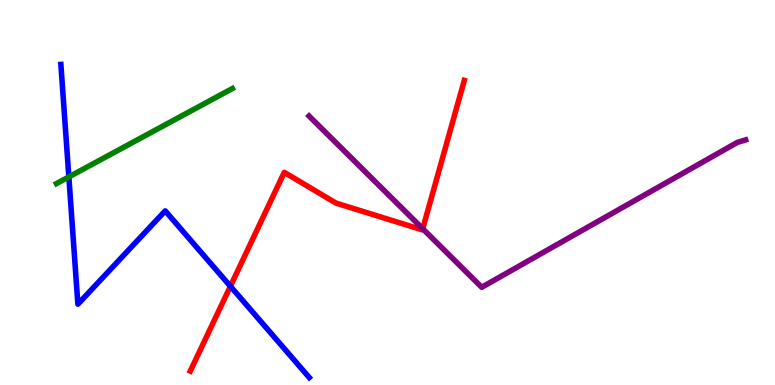[{'lines': ['blue', 'red'], 'intersections': [{'x': 2.97, 'y': 2.56}]}, {'lines': ['green', 'red'], 'intersections': []}, {'lines': ['purple', 'red'], 'intersections': [{'x': 5.45, 'y': 4.06}]}, {'lines': ['blue', 'green'], 'intersections': [{'x': 0.888, 'y': 5.41}]}, {'lines': ['blue', 'purple'], 'intersections': []}, {'lines': ['green', 'purple'], 'intersections': []}]